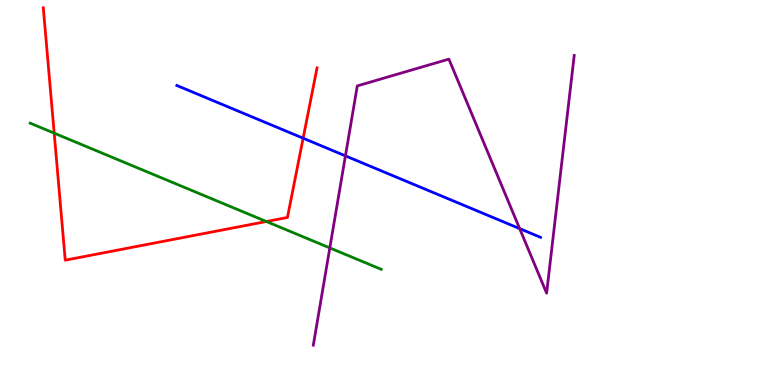[{'lines': ['blue', 'red'], 'intersections': [{'x': 3.91, 'y': 6.41}]}, {'lines': ['green', 'red'], 'intersections': [{'x': 0.699, 'y': 6.54}, {'x': 3.44, 'y': 4.25}]}, {'lines': ['purple', 'red'], 'intersections': []}, {'lines': ['blue', 'green'], 'intersections': []}, {'lines': ['blue', 'purple'], 'intersections': [{'x': 4.46, 'y': 5.95}, {'x': 6.71, 'y': 4.06}]}, {'lines': ['green', 'purple'], 'intersections': [{'x': 4.26, 'y': 3.56}]}]